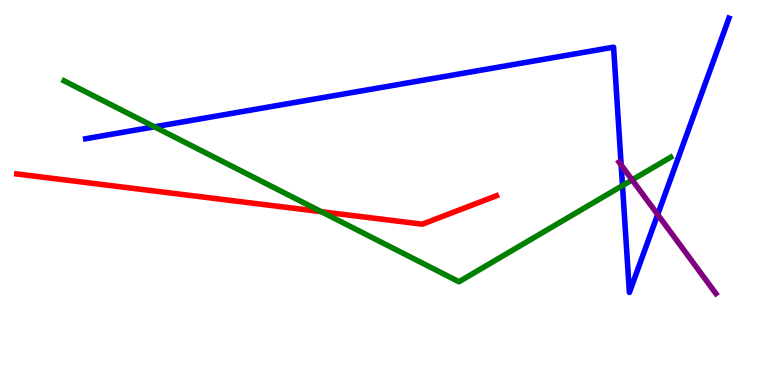[{'lines': ['blue', 'red'], 'intersections': []}, {'lines': ['green', 'red'], 'intersections': [{'x': 4.14, 'y': 4.5}]}, {'lines': ['purple', 'red'], 'intersections': []}, {'lines': ['blue', 'green'], 'intersections': [{'x': 1.99, 'y': 6.71}, {'x': 8.03, 'y': 5.18}]}, {'lines': ['blue', 'purple'], 'intersections': [{'x': 8.02, 'y': 5.72}, {'x': 8.49, 'y': 4.43}]}, {'lines': ['green', 'purple'], 'intersections': [{'x': 8.16, 'y': 5.33}]}]